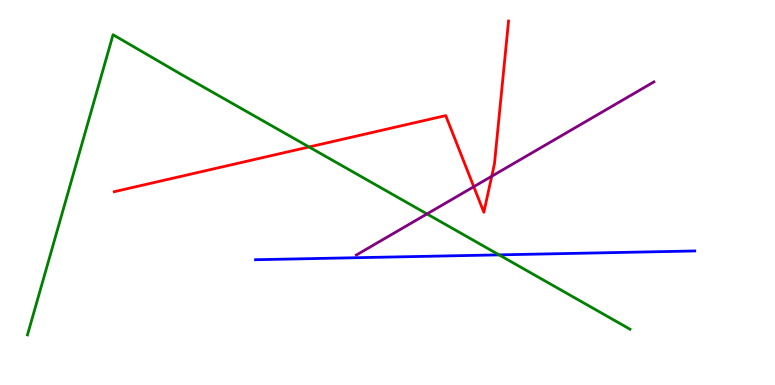[{'lines': ['blue', 'red'], 'intersections': []}, {'lines': ['green', 'red'], 'intersections': [{'x': 3.99, 'y': 6.18}]}, {'lines': ['purple', 'red'], 'intersections': [{'x': 6.11, 'y': 5.15}, {'x': 6.35, 'y': 5.42}]}, {'lines': ['blue', 'green'], 'intersections': [{'x': 6.44, 'y': 3.38}]}, {'lines': ['blue', 'purple'], 'intersections': []}, {'lines': ['green', 'purple'], 'intersections': [{'x': 5.51, 'y': 4.44}]}]